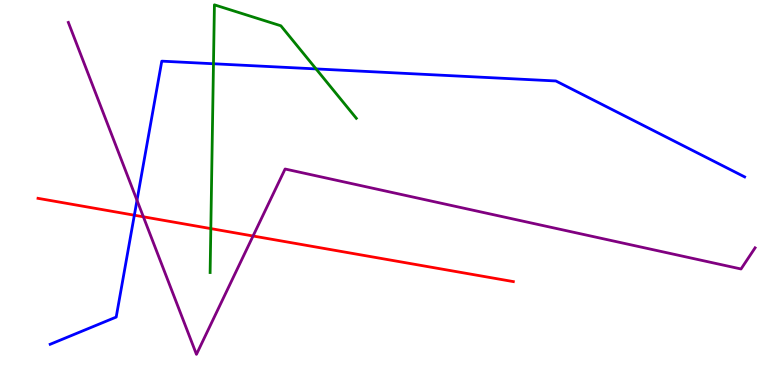[{'lines': ['blue', 'red'], 'intersections': [{'x': 1.73, 'y': 4.41}]}, {'lines': ['green', 'red'], 'intersections': [{'x': 2.72, 'y': 4.06}]}, {'lines': ['purple', 'red'], 'intersections': [{'x': 1.85, 'y': 4.37}, {'x': 3.27, 'y': 3.87}]}, {'lines': ['blue', 'green'], 'intersections': [{'x': 2.75, 'y': 8.34}, {'x': 4.08, 'y': 8.21}]}, {'lines': ['blue', 'purple'], 'intersections': [{'x': 1.77, 'y': 4.8}]}, {'lines': ['green', 'purple'], 'intersections': []}]